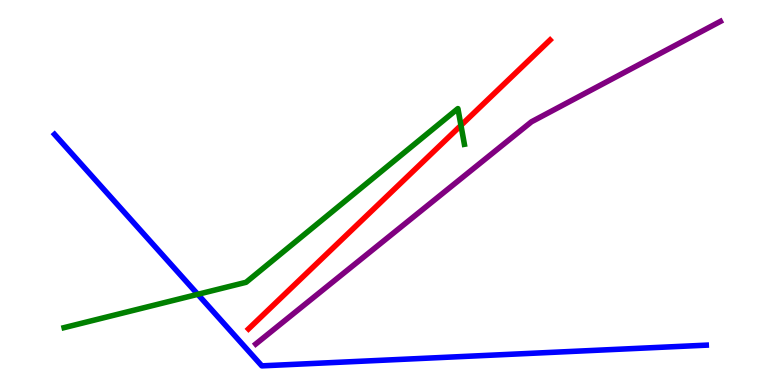[{'lines': ['blue', 'red'], 'intersections': []}, {'lines': ['green', 'red'], 'intersections': [{'x': 5.95, 'y': 6.74}]}, {'lines': ['purple', 'red'], 'intersections': []}, {'lines': ['blue', 'green'], 'intersections': [{'x': 2.55, 'y': 2.36}]}, {'lines': ['blue', 'purple'], 'intersections': []}, {'lines': ['green', 'purple'], 'intersections': []}]